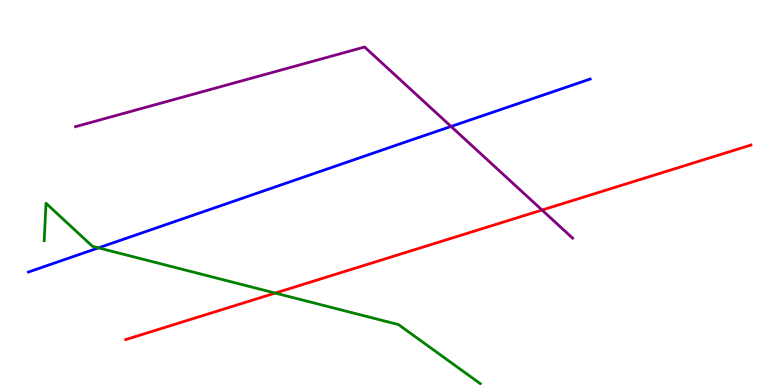[{'lines': ['blue', 'red'], 'intersections': []}, {'lines': ['green', 'red'], 'intersections': [{'x': 3.55, 'y': 2.39}]}, {'lines': ['purple', 'red'], 'intersections': [{'x': 6.99, 'y': 4.54}]}, {'lines': ['blue', 'green'], 'intersections': [{'x': 1.27, 'y': 3.56}]}, {'lines': ['blue', 'purple'], 'intersections': [{'x': 5.82, 'y': 6.72}]}, {'lines': ['green', 'purple'], 'intersections': []}]